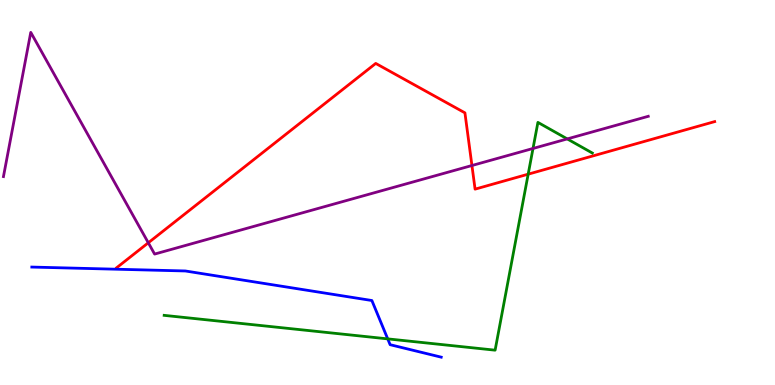[{'lines': ['blue', 'red'], 'intersections': []}, {'lines': ['green', 'red'], 'intersections': [{'x': 6.82, 'y': 5.48}]}, {'lines': ['purple', 'red'], 'intersections': [{'x': 1.91, 'y': 3.69}, {'x': 6.09, 'y': 5.7}]}, {'lines': ['blue', 'green'], 'intersections': [{'x': 5.0, 'y': 1.2}]}, {'lines': ['blue', 'purple'], 'intersections': []}, {'lines': ['green', 'purple'], 'intersections': [{'x': 6.88, 'y': 6.14}, {'x': 7.32, 'y': 6.39}]}]